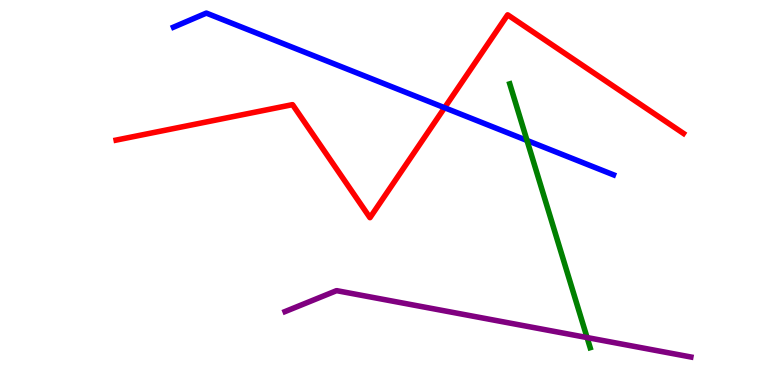[{'lines': ['blue', 'red'], 'intersections': [{'x': 5.74, 'y': 7.2}]}, {'lines': ['green', 'red'], 'intersections': []}, {'lines': ['purple', 'red'], 'intersections': []}, {'lines': ['blue', 'green'], 'intersections': [{'x': 6.8, 'y': 6.35}]}, {'lines': ['blue', 'purple'], 'intersections': []}, {'lines': ['green', 'purple'], 'intersections': [{'x': 7.58, 'y': 1.23}]}]